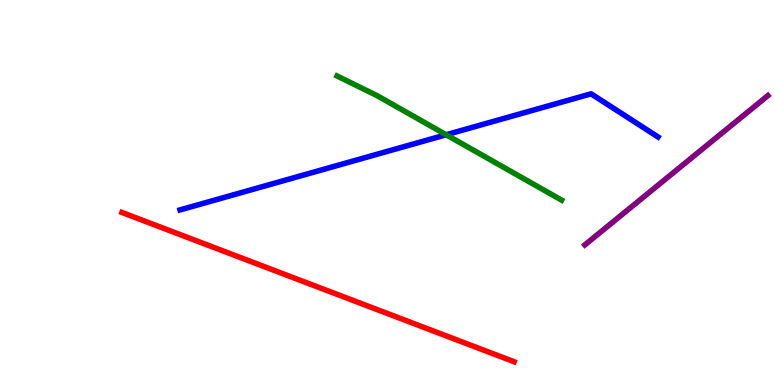[{'lines': ['blue', 'red'], 'intersections': []}, {'lines': ['green', 'red'], 'intersections': []}, {'lines': ['purple', 'red'], 'intersections': []}, {'lines': ['blue', 'green'], 'intersections': [{'x': 5.76, 'y': 6.5}]}, {'lines': ['blue', 'purple'], 'intersections': []}, {'lines': ['green', 'purple'], 'intersections': []}]